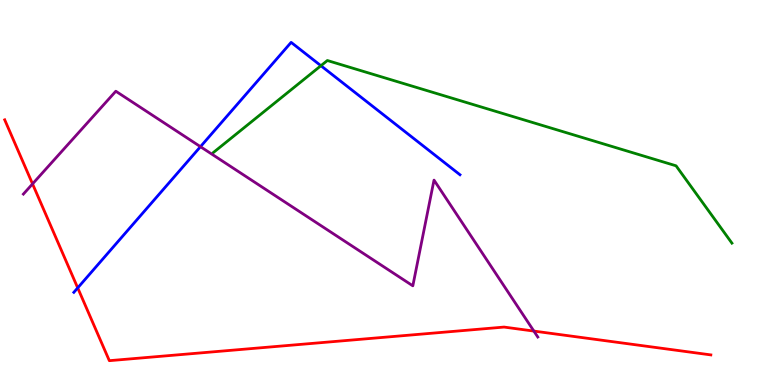[{'lines': ['blue', 'red'], 'intersections': [{'x': 1.0, 'y': 2.52}]}, {'lines': ['green', 'red'], 'intersections': []}, {'lines': ['purple', 'red'], 'intersections': [{'x': 0.42, 'y': 5.22}, {'x': 6.89, 'y': 1.4}]}, {'lines': ['blue', 'green'], 'intersections': [{'x': 4.14, 'y': 8.29}]}, {'lines': ['blue', 'purple'], 'intersections': [{'x': 2.59, 'y': 6.19}]}, {'lines': ['green', 'purple'], 'intersections': []}]